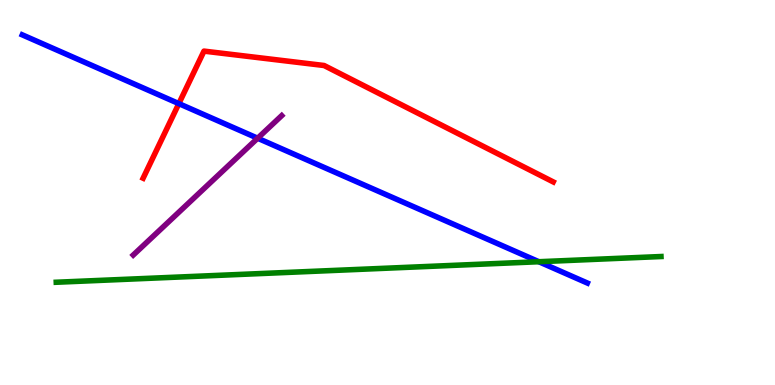[{'lines': ['blue', 'red'], 'intersections': [{'x': 2.31, 'y': 7.31}]}, {'lines': ['green', 'red'], 'intersections': []}, {'lines': ['purple', 'red'], 'intersections': []}, {'lines': ['blue', 'green'], 'intersections': [{'x': 6.95, 'y': 3.2}]}, {'lines': ['blue', 'purple'], 'intersections': [{'x': 3.32, 'y': 6.41}]}, {'lines': ['green', 'purple'], 'intersections': []}]